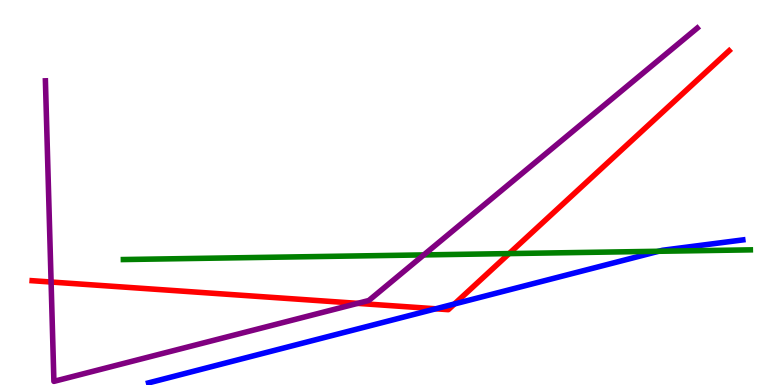[{'lines': ['blue', 'red'], 'intersections': [{'x': 5.62, 'y': 1.98}, {'x': 5.86, 'y': 2.11}]}, {'lines': ['green', 'red'], 'intersections': [{'x': 6.57, 'y': 3.41}]}, {'lines': ['purple', 'red'], 'intersections': [{'x': 0.659, 'y': 2.67}, {'x': 4.62, 'y': 2.12}]}, {'lines': ['blue', 'green'], 'intersections': [{'x': 8.5, 'y': 3.47}]}, {'lines': ['blue', 'purple'], 'intersections': []}, {'lines': ['green', 'purple'], 'intersections': [{'x': 5.47, 'y': 3.38}]}]